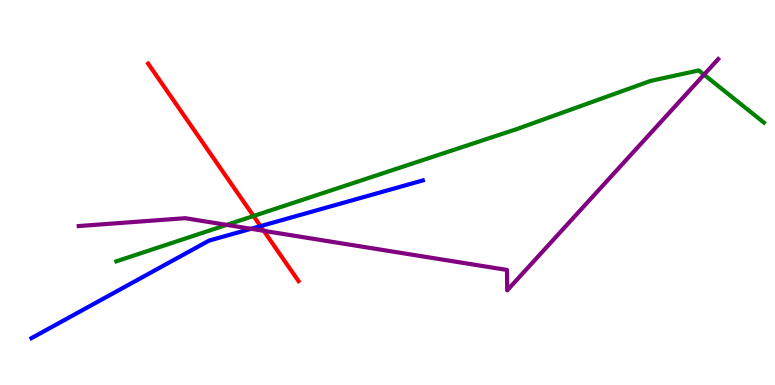[{'lines': ['blue', 'red'], 'intersections': [{'x': 3.36, 'y': 4.13}]}, {'lines': ['green', 'red'], 'intersections': [{'x': 3.27, 'y': 4.39}]}, {'lines': ['purple', 'red'], 'intersections': [{'x': 3.4, 'y': 4.0}]}, {'lines': ['blue', 'green'], 'intersections': []}, {'lines': ['blue', 'purple'], 'intersections': [{'x': 3.24, 'y': 4.06}]}, {'lines': ['green', 'purple'], 'intersections': [{'x': 2.92, 'y': 4.16}, {'x': 9.08, 'y': 8.06}]}]